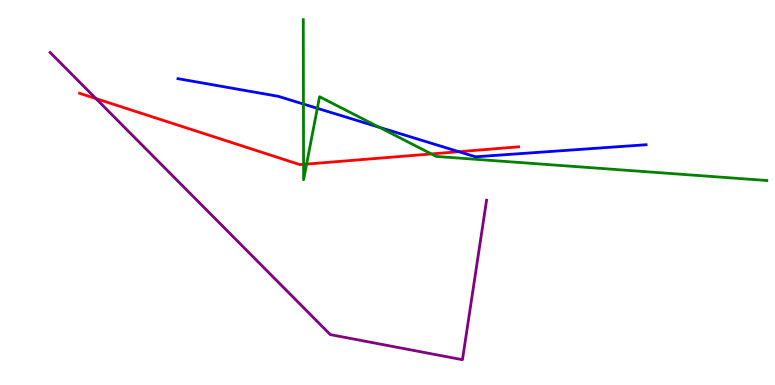[{'lines': ['blue', 'red'], 'intersections': [{'x': 5.92, 'y': 6.06}]}, {'lines': ['green', 'red'], 'intersections': [{'x': 3.92, 'y': 5.73}, {'x': 3.96, 'y': 5.74}, {'x': 5.57, 'y': 6.0}]}, {'lines': ['purple', 'red'], 'intersections': [{'x': 1.24, 'y': 7.44}]}, {'lines': ['blue', 'green'], 'intersections': [{'x': 3.92, 'y': 7.3}, {'x': 4.09, 'y': 7.19}, {'x': 4.89, 'y': 6.69}]}, {'lines': ['blue', 'purple'], 'intersections': []}, {'lines': ['green', 'purple'], 'intersections': []}]